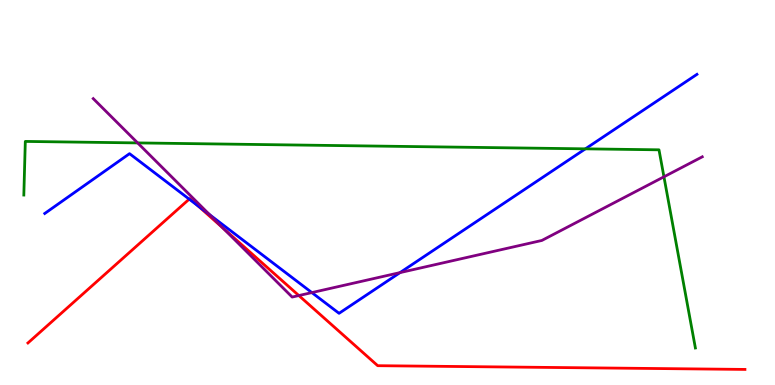[{'lines': ['blue', 'red'], 'intersections': [{'x': 2.44, 'y': 4.83}, {'x': 2.55, 'y': 4.66}]}, {'lines': ['green', 'red'], 'intersections': []}, {'lines': ['purple', 'red'], 'intersections': [{'x': 2.88, 'y': 4.07}, {'x': 3.86, 'y': 2.32}]}, {'lines': ['blue', 'green'], 'intersections': [{'x': 7.55, 'y': 6.13}]}, {'lines': ['blue', 'purple'], 'intersections': [{'x': 2.7, 'y': 4.43}, {'x': 4.02, 'y': 2.4}, {'x': 5.16, 'y': 2.92}]}, {'lines': ['green', 'purple'], 'intersections': [{'x': 1.78, 'y': 6.29}, {'x': 8.57, 'y': 5.41}]}]